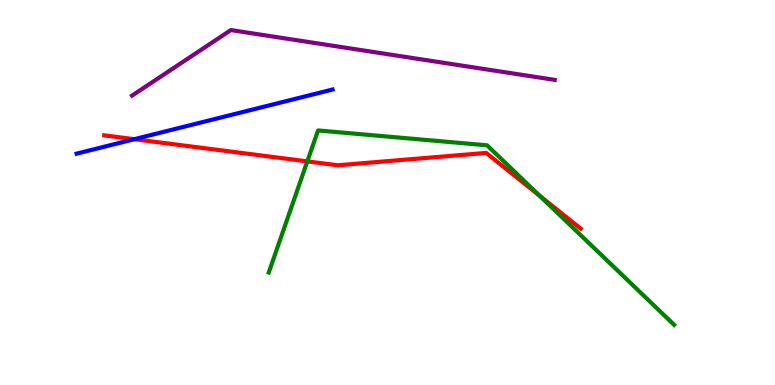[{'lines': ['blue', 'red'], 'intersections': [{'x': 1.73, 'y': 6.38}]}, {'lines': ['green', 'red'], 'intersections': [{'x': 3.97, 'y': 5.81}, {'x': 6.96, 'y': 4.92}]}, {'lines': ['purple', 'red'], 'intersections': []}, {'lines': ['blue', 'green'], 'intersections': []}, {'lines': ['blue', 'purple'], 'intersections': []}, {'lines': ['green', 'purple'], 'intersections': []}]